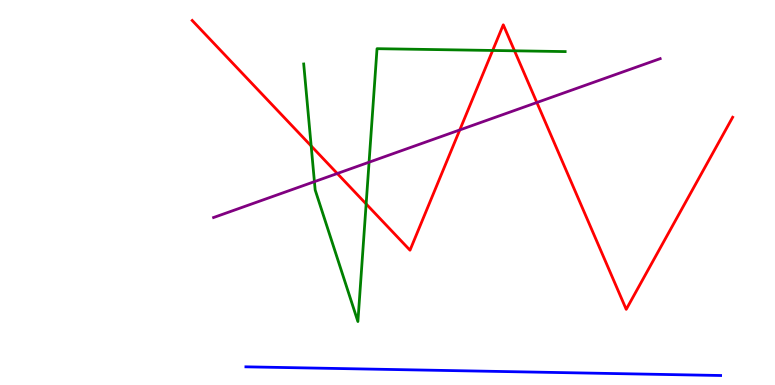[{'lines': ['blue', 'red'], 'intersections': []}, {'lines': ['green', 'red'], 'intersections': [{'x': 4.02, 'y': 6.21}, {'x': 4.72, 'y': 4.7}, {'x': 6.36, 'y': 8.69}, {'x': 6.64, 'y': 8.68}]}, {'lines': ['purple', 'red'], 'intersections': [{'x': 4.35, 'y': 5.49}, {'x': 5.93, 'y': 6.62}, {'x': 6.93, 'y': 7.34}]}, {'lines': ['blue', 'green'], 'intersections': []}, {'lines': ['blue', 'purple'], 'intersections': []}, {'lines': ['green', 'purple'], 'intersections': [{'x': 4.06, 'y': 5.28}, {'x': 4.76, 'y': 5.79}]}]